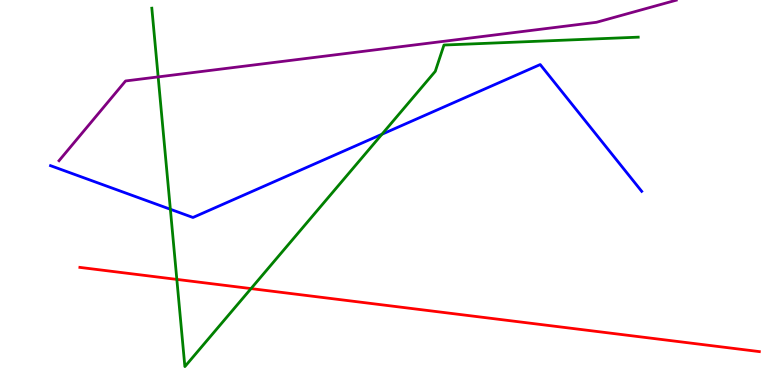[{'lines': ['blue', 'red'], 'intersections': []}, {'lines': ['green', 'red'], 'intersections': [{'x': 2.28, 'y': 2.74}, {'x': 3.24, 'y': 2.5}]}, {'lines': ['purple', 'red'], 'intersections': []}, {'lines': ['blue', 'green'], 'intersections': [{'x': 2.2, 'y': 4.56}, {'x': 4.93, 'y': 6.51}]}, {'lines': ['blue', 'purple'], 'intersections': []}, {'lines': ['green', 'purple'], 'intersections': [{'x': 2.04, 'y': 8.0}]}]